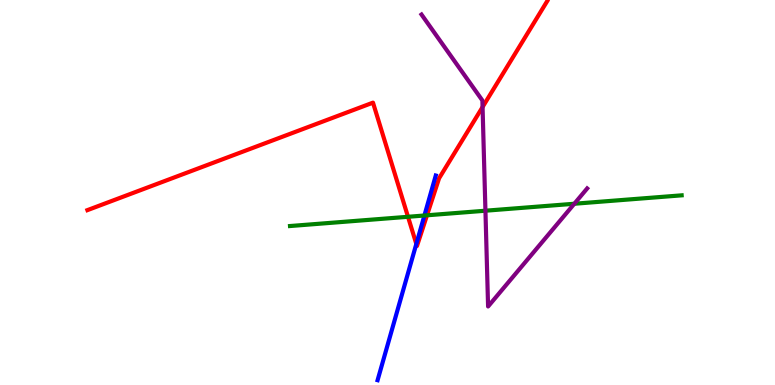[{'lines': ['blue', 'red'], 'intersections': [{'x': 5.37, 'y': 3.66}]}, {'lines': ['green', 'red'], 'intersections': [{'x': 5.26, 'y': 4.37}, {'x': 5.51, 'y': 4.41}]}, {'lines': ['purple', 'red'], 'intersections': [{'x': 6.23, 'y': 7.22}]}, {'lines': ['blue', 'green'], 'intersections': [{'x': 5.48, 'y': 4.4}]}, {'lines': ['blue', 'purple'], 'intersections': []}, {'lines': ['green', 'purple'], 'intersections': [{'x': 6.26, 'y': 4.53}, {'x': 7.41, 'y': 4.71}]}]